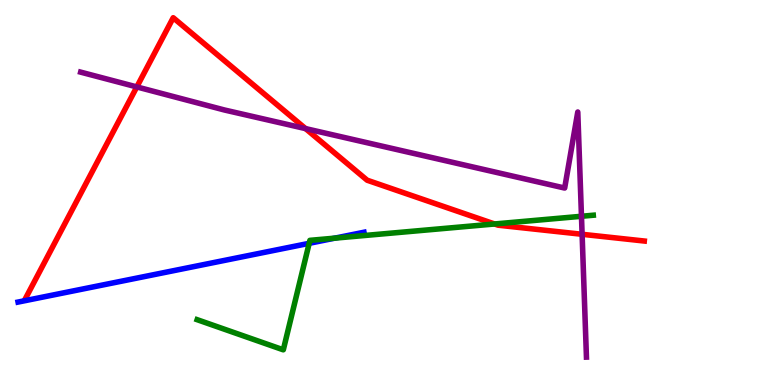[{'lines': ['blue', 'red'], 'intersections': []}, {'lines': ['green', 'red'], 'intersections': [{'x': 6.38, 'y': 4.18}]}, {'lines': ['purple', 'red'], 'intersections': [{'x': 1.77, 'y': 7.74}, {'x': 3.94, 'y': 6.66}, {'x': 7.51, 'y': 3.91}]}, {'lines': ['blue', 'green'], 'intersections': [{'x': 3.99, 'y': 3.68}, {'x': 4.32, 'y': 3.81}]}, {'lines': ['blue', 'purple'], 'intersections': []}, {'lines': ['green', 'purple'], 'intersections': [{'x': 7.5, 'y': 4.38}]}]